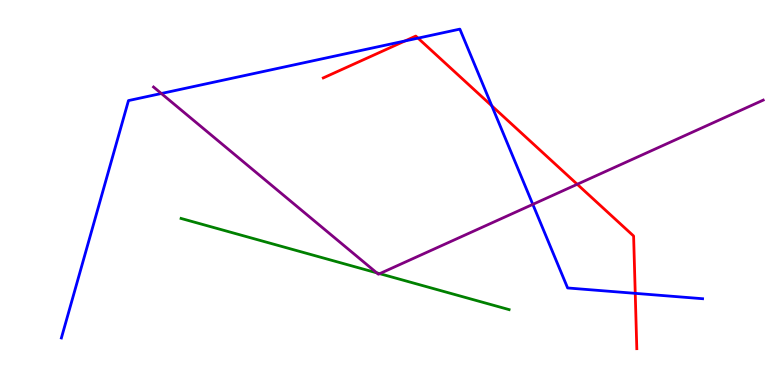[{'lines': ['blue', 'red'], 'intersections': [{'x': 5.23, 'y': 8.94}, {'x': 5.39, 'y': 9.01}, {'x': 6.35, 'y': 7.25}, {'x': 8.2, 'y': 2.38}]}, {'lines': ['green', 'red'], 'intersections': []}, {'lines': ['purple', 'red'], 'intersections': [{'x': 7.45, 'y': 5.21}]}, {'lines': ['blue', 'green'], 'intersections': []}, {'lines': ['blue', 'purple'], 'intersections': [{'x': 2.08, 'y': 7.57}, {'x': 6.88, 'y': 4.69}]}, {'lines': ['green', 'purple'], 'intersections': [{'x': 4.86, 'y': 2.91}, {'x': 4.9, 'y': 2.89}]}]